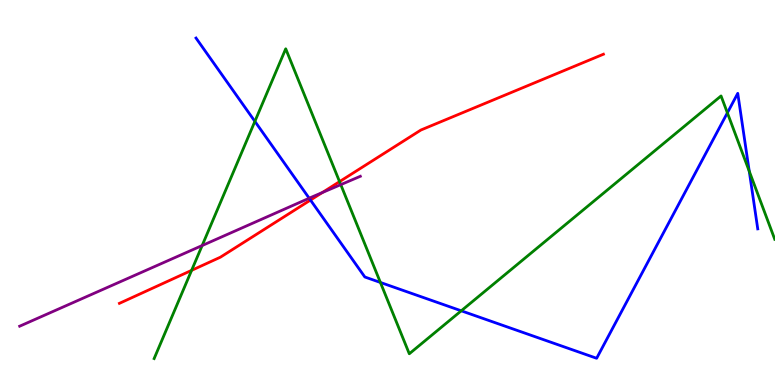[{'lines': ['blue', 'red'], 'intersections': [{'x': 4.01, 'y': 4.8}]}, {'lines': ['green', 'red'], 'intersections': [{'x': 2.47, 'y': 2.98}, {'x': 4.38, 'y': 5.28}]}, {'lines': ['purple', 'red'], 'intersections': [{'x': 4.16, 'y': 5.0}]}, {'lines': ['blue', 'green'], 'intersections': [{'x': 3.29, 'y': 6.85}, {'x': 4.91, 'y': 2.66}, {'x': 5.95, 'y': 1.93}, {'x': 9.39, 'y': 7.07}, {'x': 9.67, 'y': 5.55}]}, {'lines': ['blue', 'purple'], 'intersections': [{'x': 3.99, 'y': 4.85}]}, {'lines': ['green', 'purple'], 'intersections': [{'x': 2.61, 'y': 3.62}, {'x': 4.4, 'y': 5.2}]}]